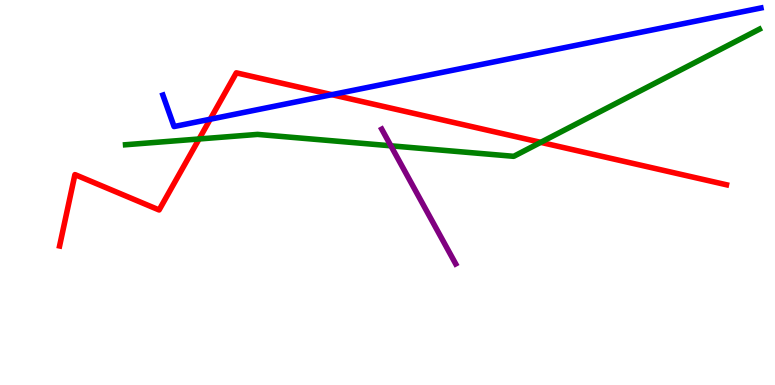[{'lines': ['blue', 'red'], 'intersections': [{'x': 2.71, 'y': 6.9}, {'x': 4.28, 'y': 7.54}]}, {'lines': ['green', 'red'], 'intersections': [{'x': 2.57, 'y': 6.39}, {'x': 6.98, 'y': 6.3}]}, {'lines': ['purple', 'red'], 'intersections': []}, {'lines': ['blue', 'green'], 'intersections': []}, {'lines': ['blue', 'purple'], 'intersections': []}, {'lines': ['green', 'purple'], 'intersections': [{'x': 5.04, 'y': 6.21}]}]